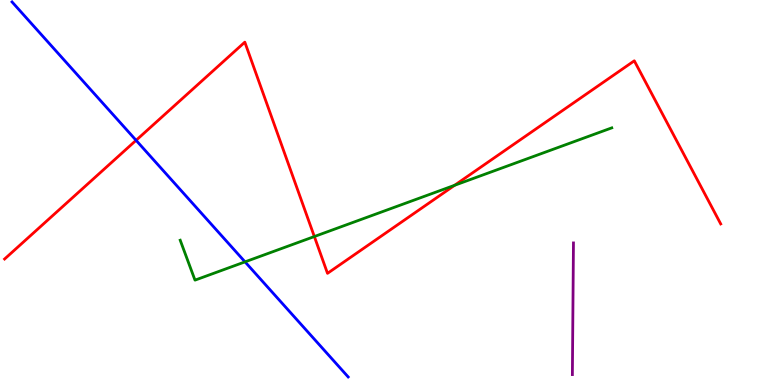[{'lines': ['blue', 'red'], 'intersections': [{'x': 1.76, 'y': 6.36}]}, {'lines': ['green', 'red'], 'intersections': [{'x': 4.06, 'y': 3.86}, {'x': 5.87, 'y': 5.19}]}, {'lines': ['purple', 'red'], 'intersections': []}, {'lines': ['blue', 'green'], 'intersections': [{'x': 3.16, 'y': 3.2}]}, {'lines': ['blue', 'purple'], 'intersections': []}, {'lines': ['green', 'purple'], 'intersections': []}]